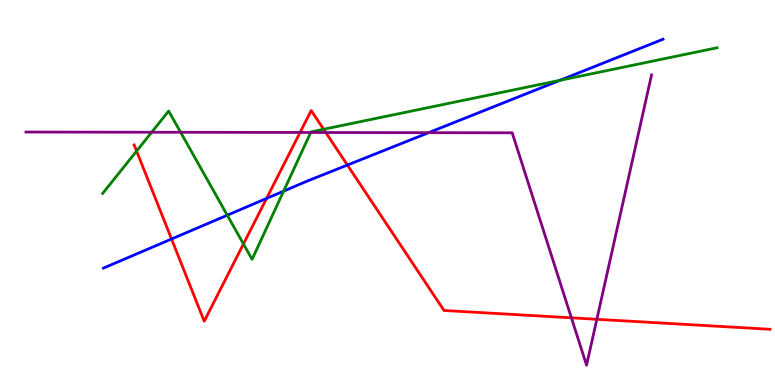[{'lines': ['blue', 'red'], 'intersections': [{'x': 2.21, 'y': 3.79}, {'x': 3.44, 'y': 4.85}, {'x': 4.48, 'y': 5.71}]}, {'lines': ['green', 'red'], 'intersections': [{'x': 1.76, 'y': 6.08}, {'x': 3.14, 'y': 3.66}, {'x': 4.18, 'y': 6.64}]}, {'lines': ['purple', 'red'], 'intersections': [{'x': 3.87, 'y': 6.56}, {'x': 4.2, 'y': 6.56}, {'x': 7.37, 'y': 1.74}, {'x': 7.7, 'y': 1.71}]}, {'lines': ['blue', 'green'], 'intersections': [{'x': 2.93, 'y': 4.41}, {'x': 3.66, 'y': 5.03}, {'x': 7.23, 'y': 7.91}]}, {'lines': ['blue', 'purple'], 'intersections': [{'x': 5.53, 'y': 6.55}]}, {'lines': ['green', 'purple'], 'intersections': [{'x': 1.96, 'y': 6.57}, {'x': 2.33, 'y': 6.56}, {'x': 4.01, 'y': 6.56}]}]